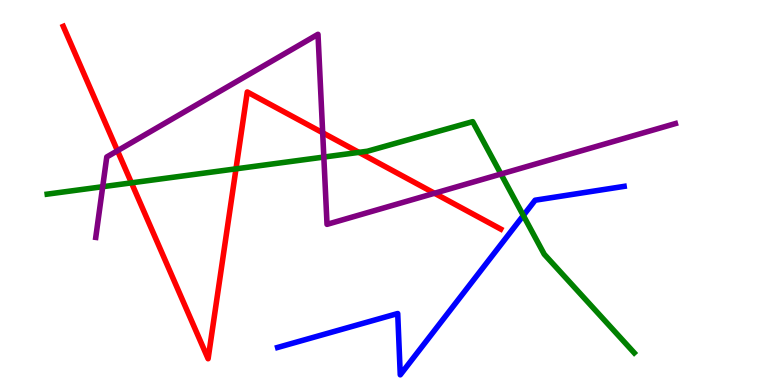[{'lines': ['blue', 'red'], 'intersections': []}, {'lines': ['green', 'red'], 'intersections': [{'x': 1.7, 'y': 5.25}, {'x': 3.04, 'y': 5.61}, {'x': 4.63, 'y': 6.04}]}, {'lines': ['purple', 'red'], 'intersections': [{'x': 1.52, 'y': 6.08}, {'x': 4.16, 'y': 6.55}, {'x': 5.61, 'y': 4.98}]}, {'lines': ['blue', 'green'], 'intersections': [{'x': 6.75, 'y': 4.4}]}, {'lines': ['blue', 'purple'], 'intersections': []}, {'lines': ['green', 'purple'], 'intersections': [{'x': 1.33, 'y': 5.15}, {'x': 4.18, 'y': 5.92}, {'x': 6.46, 'y': 5.48}]}]